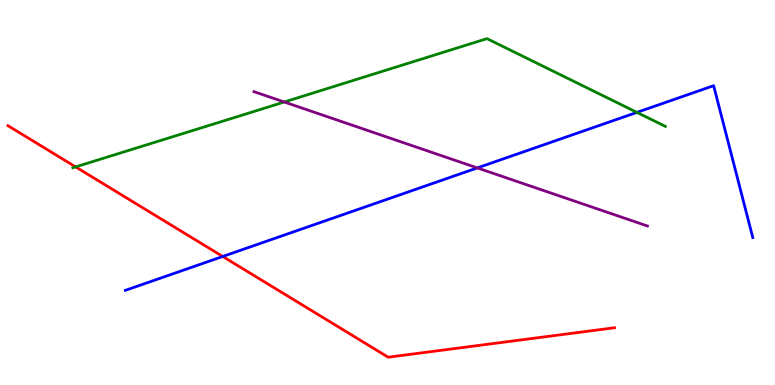[{'lines': ['blue', 'red'], 'intersections': [{'x': 2.87, 'y': 3.34}]}, {'lines': ['green', 'red'], 'intersections': [{'x': 0.976, 'y': 5.67}]}, {'lines': ['purple', 'red'], 'intersections': []}, {'lines': ['blue', 'green'], 'intersections': [{'x': 8.22, 'y': 7.08}]}, {'lines': ['blue', 'purple'], 'intersections': [{'x': 6.16, 'y': 5.64}]}, {'lines': ['green', 'purple'], 'intersections': [{'x': 3.67, 'y': 7.35}]}]